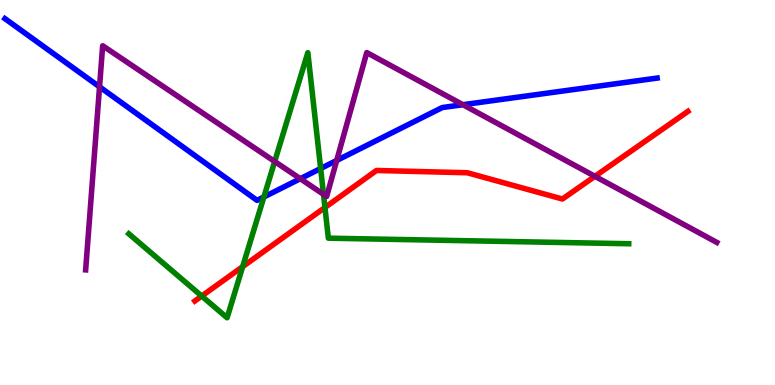[{'lines': ['blue', 'red'], 'intersections': []}, {'lines': ['green', 'red'], 'intersections': [{'x': 2.6, 'y': 2.31}, {'x': 3.13, 'y': 3.07}, {'x': 4.19, 'y': 4.61}]}, {'lines': ['purple', 'red'], 'intersections': [{'x': 7.68, 'y': 5.42}]}, {'lines': ['blue', 'green'], 'intersections': [{'x': 3.41, 'y': 4.88}, {'x': 4.14, 'y': 5.62}]}, {'lines': ['blue', 'purple'], 'intersections': [{'x': 1.28, 'y': 7.74}, {'x': 3.87, 'y': 5.36}, {'x': 4.34, 'y': 5.83}, {'x': 5.97, 'y': 7.28}]}, {'lines': ['green', 'purple'], 'intersections': [{'x': 3.54, 'y': 5.81}, {'x': 4.17, 'y': 4.95}]}]